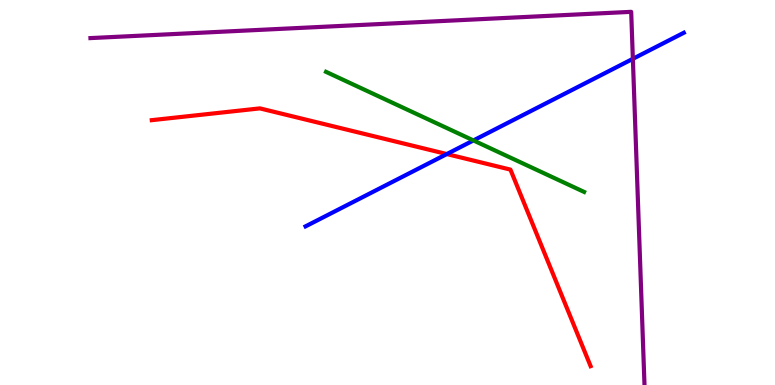[{'lines': ['blue', 'red'], 'intersections': [{'x': 5.77, 'y': 6.0}]}, {'lines': ['green', 'red'], 'intersections': []}, {'lines': ['purple', 'red'], 'intersections': []}, {'lines': ['blue', 'green'], 'intersections': [{'x': 6.11, 'y': 6.35}]}, {'lines': ['blue', 'purple'], 'intersections': [{'x': 8.17, 'y': 8.47}]}, {'lines': ['green', 'purple'], 'intersections': []}]